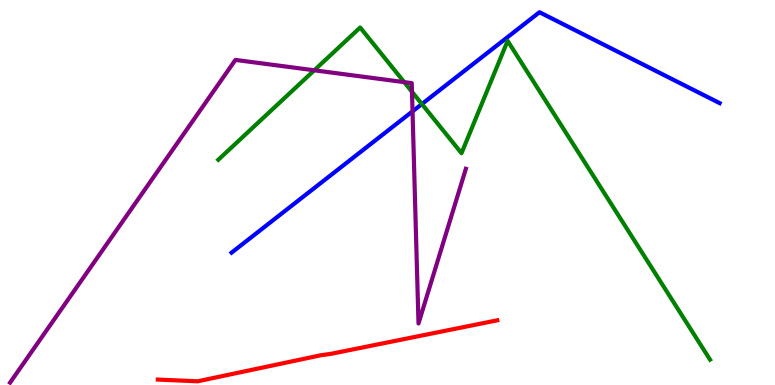[{'lines': ['blue', 'red'], 'intersections': []}, {'lines': ['green', 'red'], 'intersections': []}, {'lines': ['purple', 'red'], 'intersections': []}, {'lines': ['blue', 'green'], 'intersections': [{'x': 5.44, 'y': 7.3}]}, {'lines': ['blue', 'purple'], 'intersections': [{'x': 5.32, 'y': 7.11}]}, {'lines': ['green', 'purple'], 'intersections': [{'x': 4.06, 'y': 8.17}, {'x': 5.22, 'y': 7.87}, {'x': 5.32, 'y': 7.62}]}]